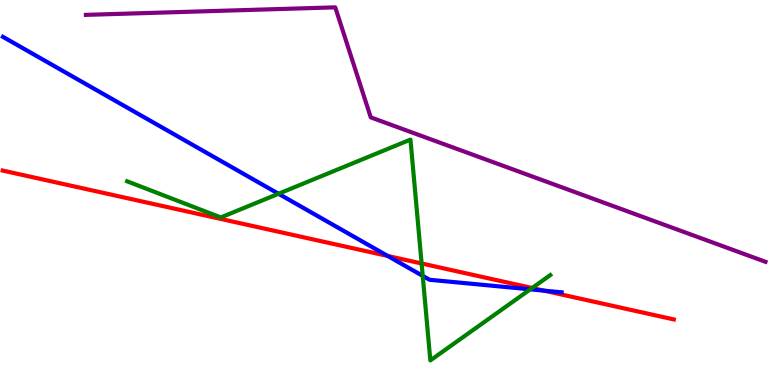[{'lines': ['blue', 'red'], 'intersections': [{'x': 5.0, 'y': 3.35}, {'x': 7.02, 'y': 2.45}]}, {'lines': ['green', 'red'], 'intersections': [{'x': 5.44, 'y': 3.16}, {'x': 6.87, 'y': 2.52}]}, {'lines': ['purple', 'red'], 'intersections': []}, {'lines': ['blue', 'green'], 'intersections': [{'x': 3.59, 'y': 4.97}, {'x': 5.45, 'y': 2.83}, {'x': 6.84, 'y': 2.48}]}, {'lines': ['blue', 'purple'], 'intersections': []}, {'lines': ['green', 'purple'], 'intersections': []}]